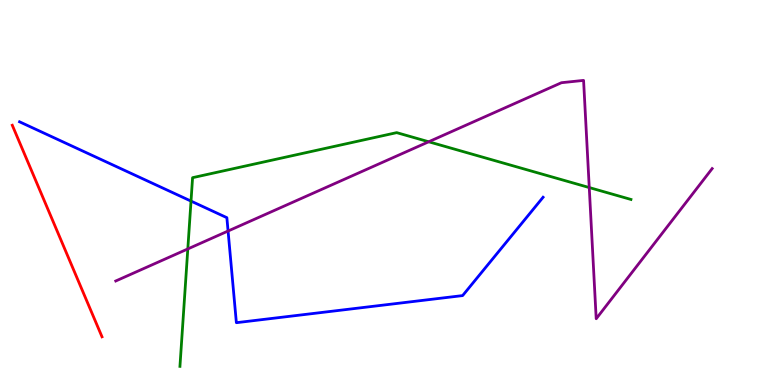[{'lines': ['blue', 'red'], 'intersections': []}, {'lines': ['green', 'red'], 'intersections': []}, {'lines': ['purple', 'red'], 'intersections': []}, {'lines': ['blue', 'green'], 'intersections': [{'x': 2.46, 'y': 4.78}]}, {'lines': ['blue', 'purple'], 'intersections': [{'x': 2.94, 'y': 4.0}]}, {'lines': ['green', 'purple'], 'intersections': [{'x': 2.42, 'y': 3.53}, {'x': 5.53, 'y': 6.32}, {'x': 7.6, 'y': 5.13}]}]